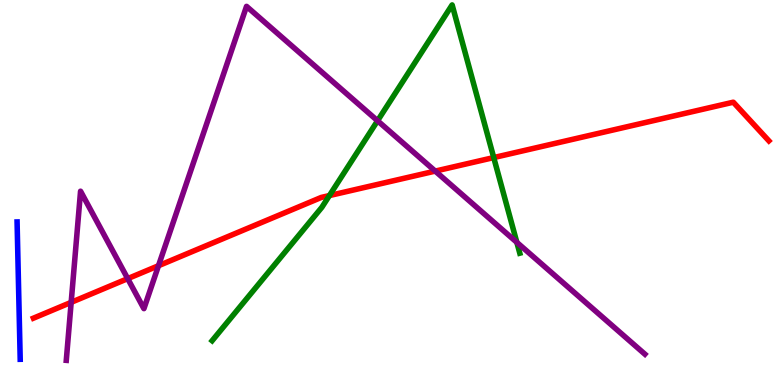[{'lines': ['blue', 'red'], 'intersections': []}, {'lines': ['green', 'red'], 'intersections': [{'x': 4.25, 'y': 4.92}, {'x': 6.37, 'y': 5.91}]}, {'lines': ['purple', 'red'], 'intersections': [{'x': 0.918, 'y': 2.15}, {'x': 1.65, 'y': 2.76}, {'x': 2.05, 'y': 3.1}, {'x': 5.62, 'y': 5.56}]}, {'lines': ['blue', 'green'], 'intersections': []}, {'lines': ['blue', 'purple'], 'intersections': []}, {'lines': ['green', 'purple'], 'intersections': [{'x': 4.87, 'y': 6.86}, {'x': 6.67, 'y': 3.71}]}]